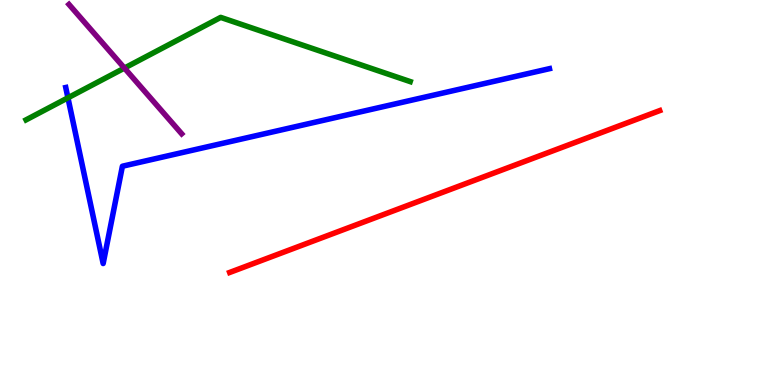[{'lines': ['blue', 'red'], 'intersections': []}, {'lines': ['green', 'red'], 'intersections': []}, {'lines': ['purple', 'red'], 'intersections': []}, {'lines': ['blue', 'green'], 'intersections': [{'x': 0.877, 'y': 7.46}]}, {'lines': ['blue', 'purple'], 'intersections': []}, {'lines': ['green', 'purple'], 'intersections': [{'x': 1.61, 'y': 8.23}]}]